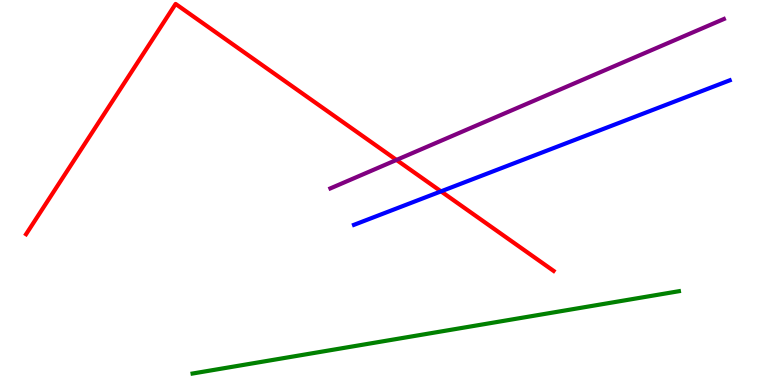[{'lines': ['blue', 'red'], 'intersections': [{'x': 5.69, 'y': 5.03}]}, {'lines': ['green', 'red'], 'intersections': []}, {'lines': ['purple', 'red'], 'intersections': [{'x': 5.12, 'y': 5.85}]}, {'lines': ['blue', 'green'], 'intersections': []}, {'lines': ['blue', 'purple'], 'intersections': []}, {'lines': ['green', 'purple'], 'intersections': []}]